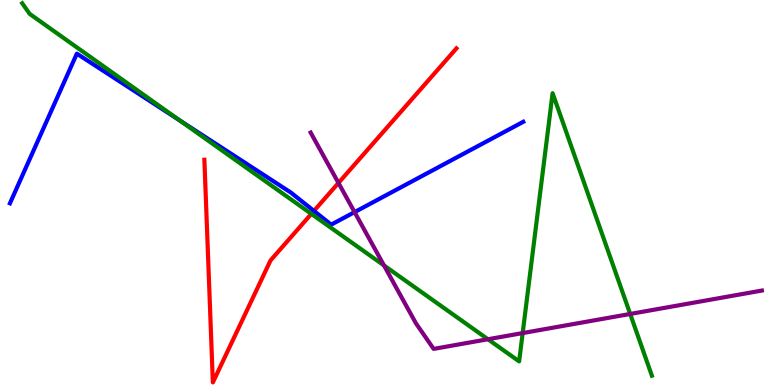[{'lines': ['blue', 'red'], 'intersections': [{'x': 4.05, 'y': 4.52}]}, {'lines': ['green', 'red'], 'intersections': [{'x': 4.02, 'y': 4.45}]}, {'lines': ['purple', 'red'], 'intersections': [{'x': 4.37, 'y': 5.25}]}, {'lines': ['blue', 'green'], 'intersections': [{'x': 2.32, 'y': 6.87}]}, {'lines': ['blue', 'purple'], 'intersections': [{'x': 4.58, 'y': 4.49}]}, {'lines': ['green', 'purple'], 'intersections': [{'x': 4.95, 'y': 3.11}, {'x': 6.3, 'y': 1.19}, {'x': 6.74, 'y': 1.35}, {'x': 8.13, 'y': 1.85}]}]